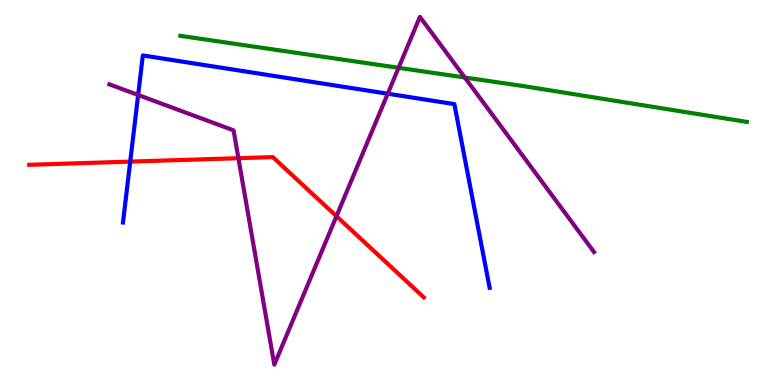[{'lines': ['blue', 'red'], 'intersections': [{'x': 1.68, 'y': 5.8}]}, {'lines': ['green', 'red'], 'intersections': []}, {'lines': ['purple', 'red'], 'intersections': [{'x': 3.08, 'y': 5.89}, {'x': 4.34, 'y': 4.38}]}, {'lines': ['blue', 'green'], 'intersections': []}, {'lines': ['blue', 'purple'], 'intersections': [{'x': 1.78, 'y': 7.53}, {'x': 5.0, 'y': 7.57}]}, {'lines': ['green', 'purple'], 'intersections': [{'x': 5.14, 'y': 8.24}, {'x': 6.0, 'y': 7.99}]}]